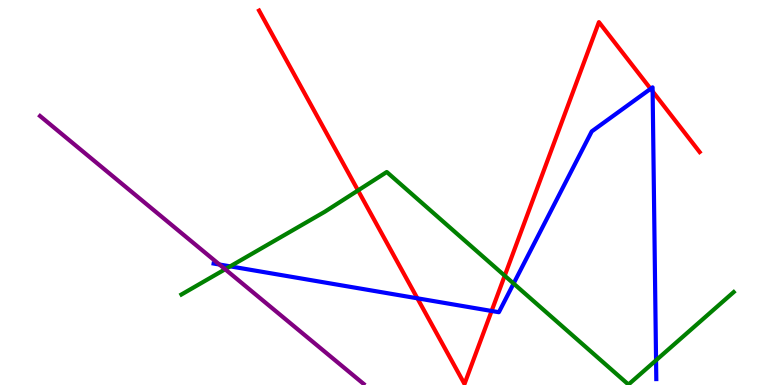[{'lines': ['blue', 'red'], 'intersections': [{'x': 5.39, 'y': 2.25}, {'x': 6.34, 'y': 1.92}, {'x': 8.39, 'y': 7.69}, {'x': 8.42, 'y': 7.63}]}, {'lines': ['green', 'red'], 'intersections': [{'x': 4.62, 'y': 5.05}, {'x': 6.51, 'y': 2.84}]}, {'lines': ['purple', 'red'], 'intersections': []}, {'lines': ['blue', 'green'], 'intersections': [{'x': 2.97, 'y': 3.08}, {'x': 6.63, 'y': 2.64}, {'x': 8.47, 'y': 0.642}]}, {'lines': ['blue', 'purple'], 'intersections': [{'x': 2.83, 'y': 3.13}]}, {'lines': ['green', 'purple'], 'intersections': [{'x': 2.91, 'y': 3.01}]}]